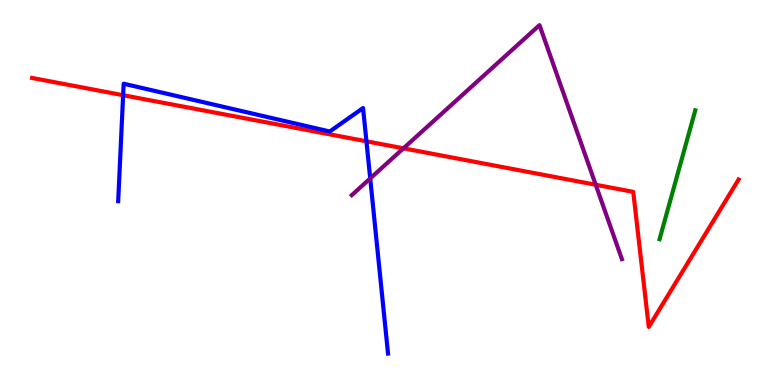[{'lines': ['blue', 'red'], 'intersections': [{'x': 1.59, 'y': 7.53}, {'x': 4.73, 'y': 6.33}]}, {'lines': ['green', 'red'], 'intersections': []}, {'lines': ['purple', 'red'], 'intersections': [{'x': 5.21, 'y': 6.15}, {'x': 7.69, 'y': 5.2}]}, {'lines': ['blue', 'green'], 'intersections': []}, {'lines': ['blue', 'purple'], 'intersections': [{'x': 4.78, 'y': 5.37}]}, {'lines': ['green', 'purple'], 'intersections': []}]